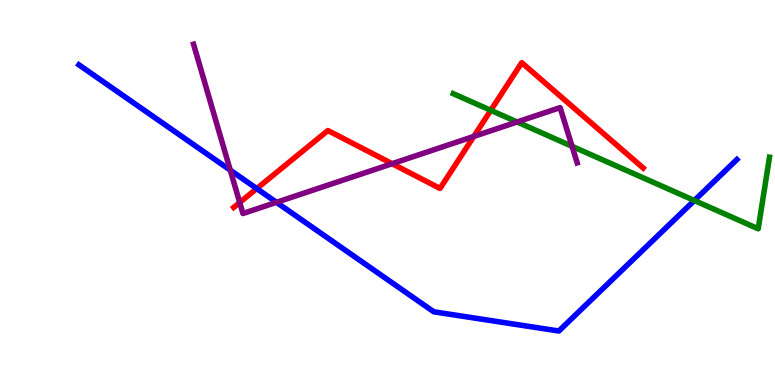[{'lines': ['blue', 'red'], 'intersections': [{'x': 3.31, 'y': 5.1}]}, {'lines': ['green', 'red'], 'intersections': [{'x': 6.33, 'y': 7.13}]}, {'lines': ['purple', 'red'], 'intersections': [{'x': 3.09, 'y': 4.74}, {'x': 5.06, 'y': 5.75}, {'x': 6.11, 'y': 6.46}]}, {'lines': ['blue', 'green'], 'intersections': [{'x': 8.96, 'y': 4.79}]}, {'lines': ['blue', 'purple'], 'intersections': [{'x': 2.97, 'y': 5.58}, {'x': 3.57, 'y': 4.75}]}, {'lines': ['green', 'purple'], 'intersections': [{'x': 6.67, 'y': 6.83}, {'x': 7.38, 'y': 6.2}]}]